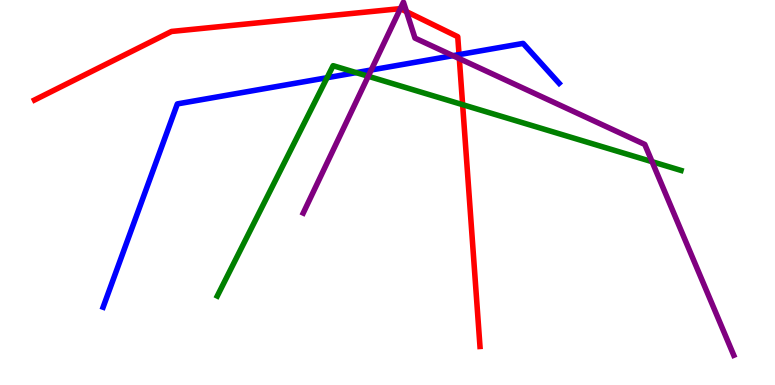[{'lines': ['blue', 'red'], 'intersections': [{'x': 5.92, 'y': 8.58}]}, {'lines': ['green', 'red'], 'intersections': [{'x': 5.97, 'y': 7.28}]}, {'lines': ['purple', 'red'], 'intersections': [{'x': 5.17, 'y': 9.78}, {'x': 5.25, 'y': 9.7}, {'x': 5.93, 'y': 8.48}]}, {'lines': ['blue', 'green'], 'intersections': [{'x': 4.22, 'y': 7.98}, {'x': 4.6, 'y': 8.11}]}, {'lines': ['blue', 'purple'], 'intersections': [{'x': 4.79, 'y': 8.18}, {'x': 5.84, 'y': 8.55}]}, {'lines': ['green', 'purple'], 'intersections': [{'x': 4.75, 'y': 8.02}, {'x': 8.41, 'y': 5.8}]}]